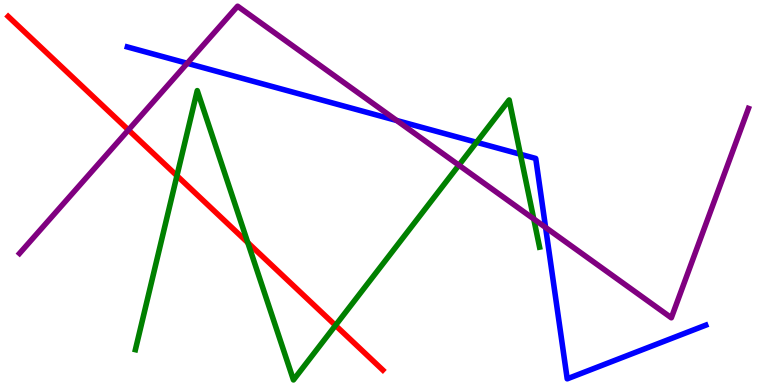[{'lines': ['blue', 'red'], 'intersections': []}, {'lines': ['green', 'red'], 'intersections': [{'x': 2.28, 'y': 5.44}, {'x': 3.2, 'y': 3.7}, {'x': 4.33, 'y': 1.55}]}, {'lines': ['purple', 'red'], 'intersections': [{'x': 1.66, 'y': 6.62}]}, {'lines': ['blue', 'green'], 'intersections': [{'x': 6.15, 'y': 6.3}, {'x': 6.71, 'y': 5.99}]}, {'lines': ['blue', 'purple'], 'intersections': [{'x': 2.42, 'y': 8.36}, {'x': 5.12, 'y': 6.87}, {'x': 7.04, 'y': 4.09}]}, {'lines': ['green', 'purple'], 'intersections': [{'x': 5.92, 'y': 5.71}, {'x': 6.89, 'y': 4.31}]}]